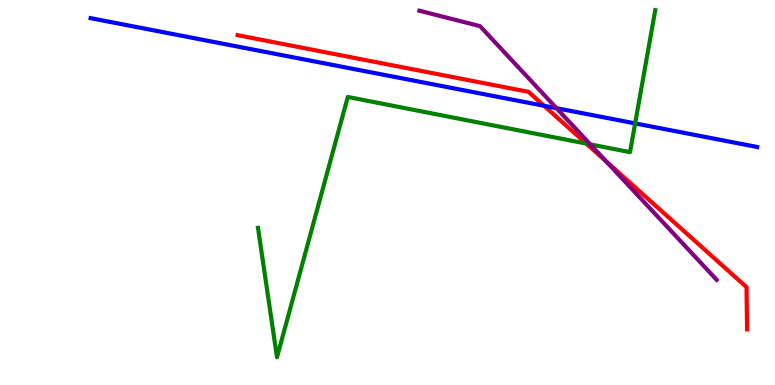[{'lines': ['blue', 'red'], 'intersections': [{'x': 7.02, 'y': 7.25}]}, {'lines': ['green', 'red'], 'intersections': [{'x': 7.56, 'y': 6.27}]}, {'lines': ['purple', 'red'], 'intersections': [{'x': 7.82, 'y': 5.8}]}, {'lines': ['blue', 'green'], 'intersections': [{'x': 8.2, 'y': 6.79}]}, {'lines': ['blue', 'purple'], 'intersections': [{'x': 7.18, 'y': 7.19}]}, {'lines': ['green', 'purple'], 'intersections': [{'x': 7.62, 'y': 6.25}]}]